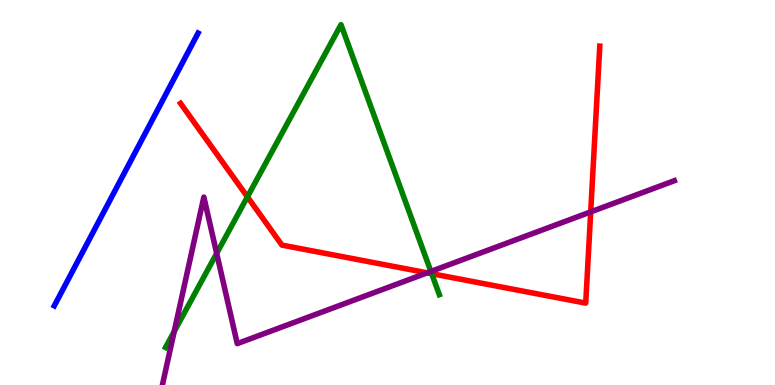[{'lines': ['blue', 'red'], 'intersections': []}, {'lines': ['green', 'red'], 'intersections': [{'x': 3.19, 'y': 4.89}, {'x': 5.57, 'y': 2.89}]}, {'lines': ['purple', 'red'], 'intersections': [{'x': 5.51, 'y': 2.91}, {'x': 7.62, 'y': 4.5}]}, {'lines': ['blue', 'green'], 'intersections': []}, {'lines': ['blue', 'purple'], 'intersections': []}, {'lines': ['green', 'purple'], 'intersections': [{'x': 2.25, 'y': 1.39}, {'x': 2.8, 'y': 3.42}, {'x': 5.56, 'y': 2.95}]}]